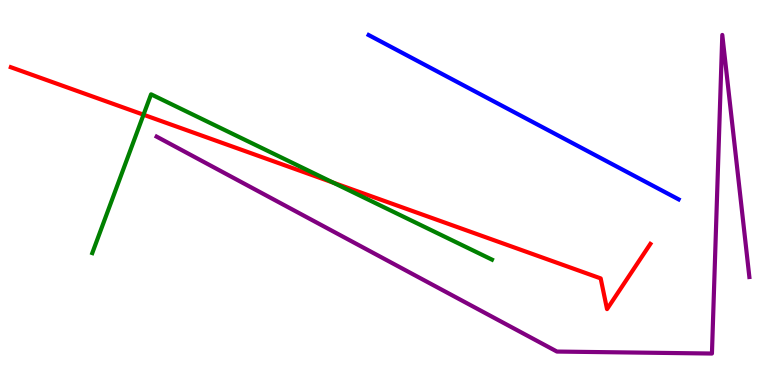[{'lines': ['blue', 'red'], 'intersections': []}, {'lines': ['green', 'red'], 'intersections': [{'x': 1.85, 'y': 7.02}, {'x': 4.3, 'y': 5.26}]}, {'lines': ['purple', 'red'], 'intersections': []}, {'lines': ['blue', 'green'], 'intersections': []}, {'lines': ['blue', 'purple'], 'intersections': []}, {'lines': ['green', 'purple'], 'intersections': []}]